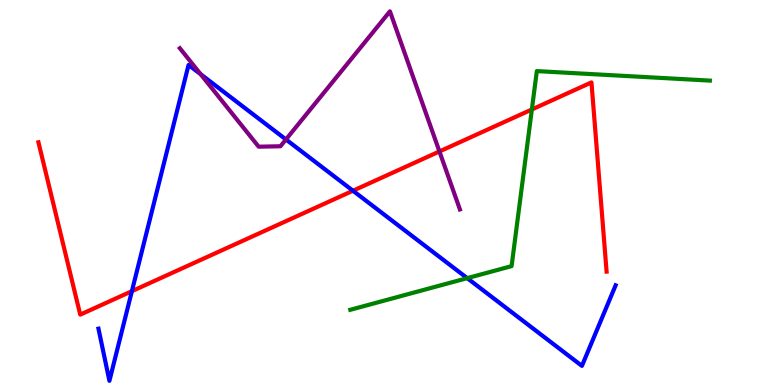[{'lines': ['blue', 'red'], 'intersections': [{'x': 1.7, 'y': 2.44}, {'x': 4.55, 'y': 5.05}]}, {'lines': ['green', 'red'], 'intersections': [{'x': 6.86, 'y': 7.16}]}, {'lines': ['purple', 'red'], 'intersections': [{'x': 5.67, 'y': 6.07}]}, {'lines': ['blue', 'green'], 'intersections': [{'x': 6.03, 'y': 2.78}]}, {'lines': ['blue', 'purple'], 'intersections': [{'x': 2.59, 'y': 8.07}, {'x': 3.69, 'y': 6.38}]}, {'lines': ['green', 'purple'], 'intersections': []}]